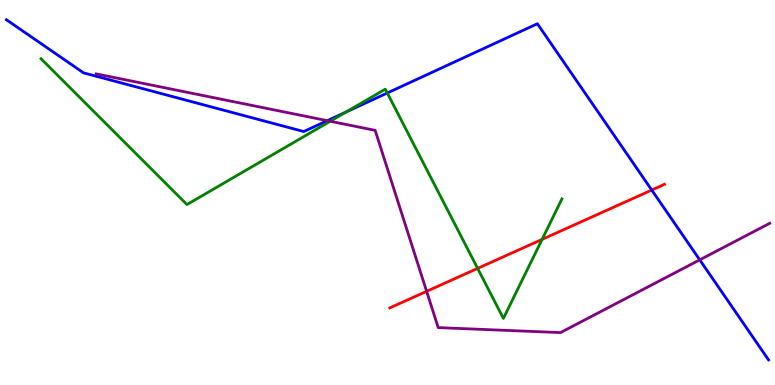[{'lines': ['blue', 'red'], 'intersections': [{'x': 8.41, 'y': 5.06}]}, {'lines': ['green', 'red'], 'intersections': [{'x': 6.16, 'y': 3.03}, {'x': 7.0, 'y': 3.78}]}, {'lines': ['purple', 'red'], 'intersections': [{'x': 5.5, 'y': 2.43}]}, {'lines': ['blue', 'green'], 'intersections': [{'x': 4.46, 'y': 7.09}, {'x': 5.0, 'y': 7.58}]}, {'lines': ['blue', 'purple'], 'intersections': [{'x': 4.22, 'y': 6.87}, {'x': 9.03, 'y': 3.25}]}, {'lines': ['green', 'purple'], 'intersections': [{'x': 4.26, 'y': 6.85}]}]